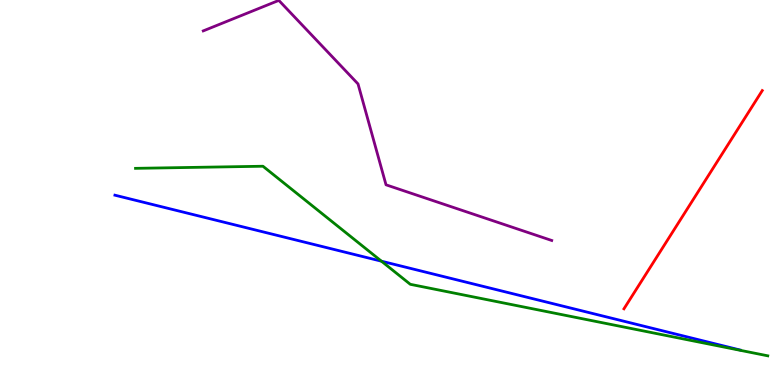[{'lines': ['blue', 'red'], 'intersections': []}, {'lines': ['green', 'red'], 'intersections': []}, {'lines': ['purple', 'red'], 'intersections': []}, {'lines': ['blue', 'green'], 'intersections': [{'x': 4.92, 'y': 3.22}]}, {'lines': ['blue', 'purple'], 'intersections': []}, {'lines': ['green', 'purple'], 'intersections': []}]